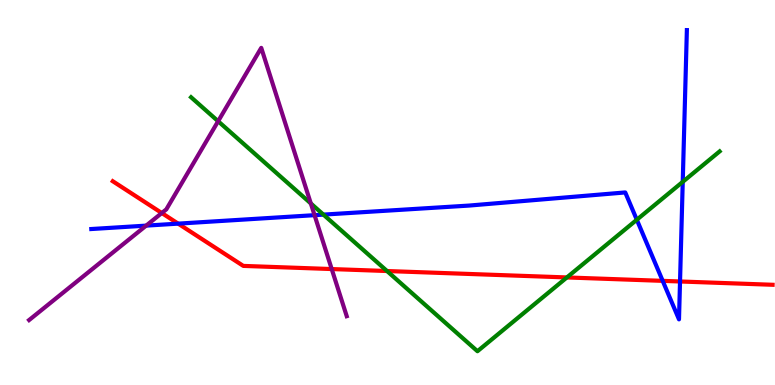[{'lines': ['blue', 'red'], 'intersections': [{'x': 2.3, 'y': 4.19}, {'x': 8.55, 'y': 2.7}, {'x': 8.77, 'y': 2.69}]}, {'lines': ['green', 'red'], 'intersections': [{'x': 4.99, 'y': 2.96}, {'x': 7.31, 'y': 2.79}]}, {'lines': ['purple', 'red'], 'intersections': [{'x': 2.09, 'y': 4.47}, {'x': 4.28, 'y': 3.01}]}, {'lines': ['blue', 'green'], 'intersections': [{'x': 4.17, 'y': 4.43}, {'x': 8.22, 'y': 4.29}, {'x': 8.81, 'y': 5.28}]}, {'lines': ['blue', 'purple'], 'intersections': [{'x': 1.89, 'y': 4.14}, {'x': 4.06, 'y': 4.41}]}, {'lines': ['green', 'purple'], 'intersections': [{'x': 2.81, 'y': 6.85}, {'x': 4.01, 'y': 4.72}]}]